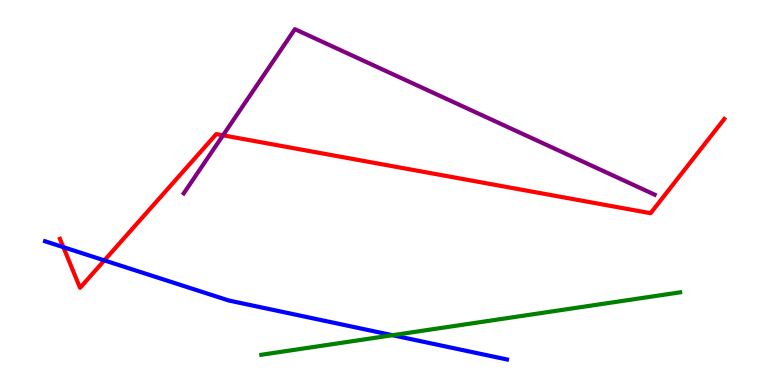[{'lines': ['blue', 'red'], 'intersections': [{'x': 0.818, 'y': 3.58}, {'x': 1.35, 'y': 3.24}]}, {'lines': ['green', 'red'], 'intersections': []}, {'lines': ['purple', 'red'], 'intersections': [{'x': 2.88, 'y': 6.49}]}, {'lines': ['blue', 'green'], 'intersections': [{'x': 5.07, 'y': 1.29}]}, {'lines': ['blue', 'purple'], 'intersections': []}, {'lines': ['green', 'purple'], 'intersections': []}]